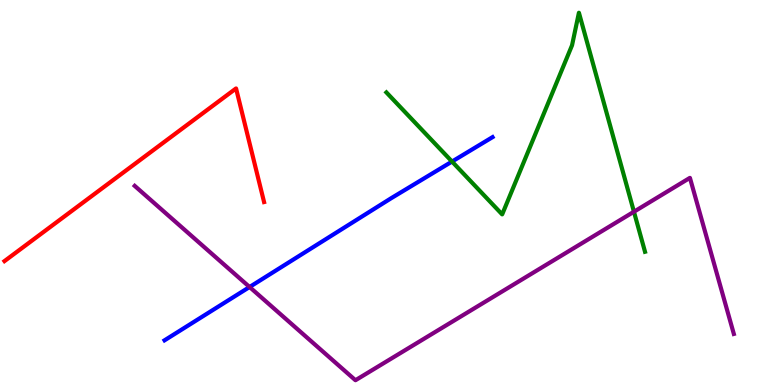[{'lines': ['blue', 'red'], 'intersections': []}, {'lines': ['green', 'red'], 'intersections': []}, {'lines': ['purple', 'red'], 'intersections': []}, {'lines': ['blue', 'green'], 'intersections': [{'x': 5.83, 'y': 5.8}]}, {'lines': ['blue', 'purple'], 'intersections': [{'x': 3.22, 'y': 2.55}]}, {'lines': ['green', 'purple'], 'intersections': [{'x': 8.18, 'y': 4.5}]}]